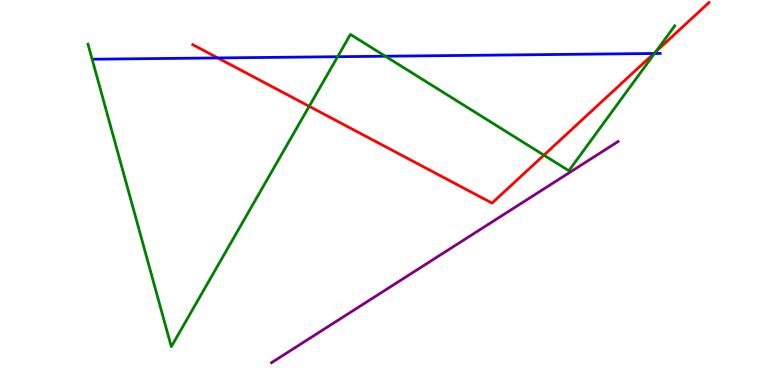[{'lines': ['blue', 'red'], 'intersections': [{'x': 2.81, 'y': 8.5}, {'x': 8.44, 'y': 8.61}]}, {'lines': ['green', 'red'], 'intersections': [{'x': 3.99, 'y': 7.24}, {'x': 7.02, 'y': 5.97}, {'x': 8.46, 'y': 8.66}]}, {'lines': ['purple', 'red'], 'intersections': []}, {'lines': ['blue', 'green'], 'intersections': [{'x': 4.36, 'y': 8.53}, {'x': 4.97, 'y': 8.54}, {'x': 8.45, 'y': 8.61}]}, {'lines': ['blue', 'purple'], 'intersections': []}, {'lines': ['green', 'purple'], 'intersections': []}]